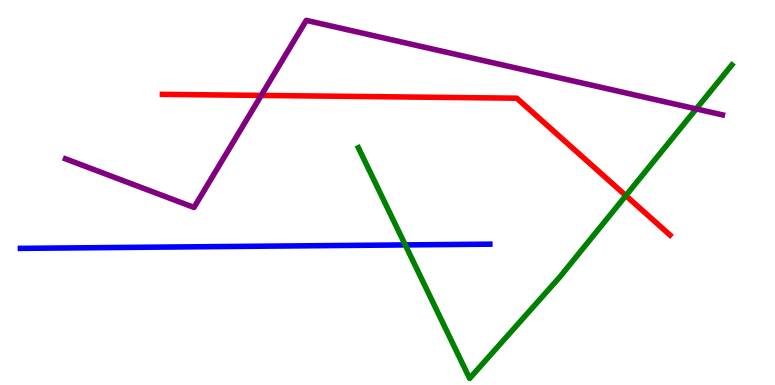[{'lines': ['blue', 'red'], 'intersections': []}, {'lines': ['green', 'red'], 'intersections': [{'x': 8.08, 'y': 4.92}]}, {'lines': ['purple', 'red'], 'intersections': [{'x': 3.37, 'y': 7.52}]}, {'lines': ['blue', 'green'], 'intersections': [{'x': 5.23, 'y': 3.64}]}, {'lines': ['blue', 'purple'], 'intersections': []}, {'lines': ['green', 'purple'], 'intersections': [{'x': 8.98, 'y': 7.17}]}]